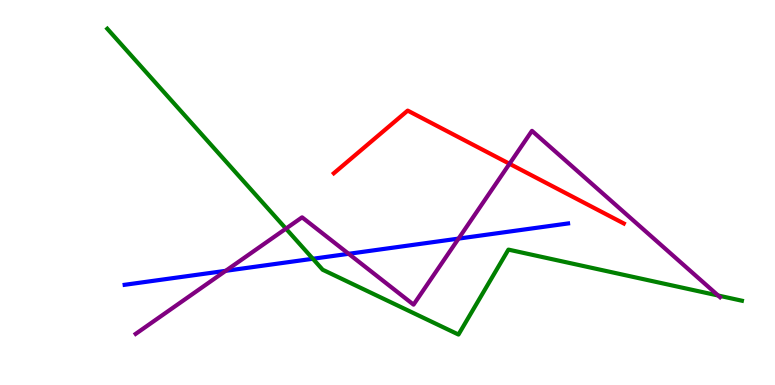[{'lines': ['blue', 'red'], 'intersections': []}, {'lines': ['green', 'red'], 'intersections': []}, {'lines': ['purple', 'red'], 'intersections': [{'x': 6.57, 'y': 5.75}]}, {'lines': ['blue', 'green'], 'intersections': [{'x': 4.04, 'y': 3.28}]}, {'lines': ['blue', 'purple'], 'intersections': [{'x': 2.91, 'y': 2.97}, {'x': 4.5, 'y': 3.41}, {'x': 5.92, 'y': 3.8}]}, {'lines': ['green', 'purple'], 'intersections': [{'x': 3.69, 'y': 4.06}, {'x': 9.27, 'y': 2.32}]}]